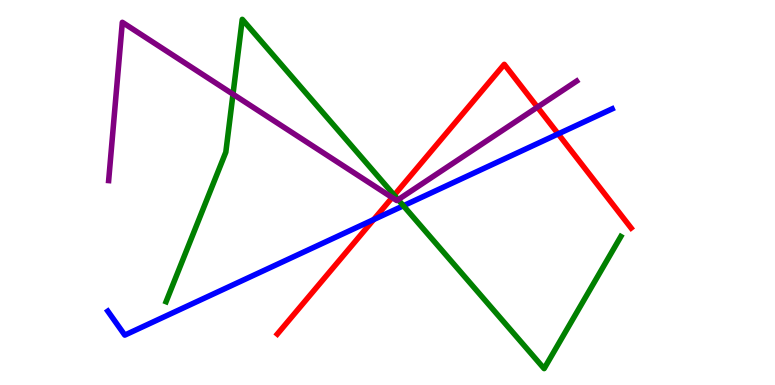[{'lines': ['blue', 'red'], 'intersections': [{'x': 4.82, 'y': 4.3}, {'x': 7.2, 'y': 6.52}]}, {'lines': ['green', 'red'], 'intersections': [{'x': 5.09, 'y': 4.93}]}, {'lines': ['purple', 'red'], 'intersections': [{'x': 5.06, 'y': 4.87}, {'x': 6.93, 'y': 7.22}]}, {'lines': ['blue', 'green'], 'intersections': [{'x': 5.21, 'y': 4.66}]}, {'lines': ['blue', 'purple'], 'intersections': []}, {'lines': ['green', 'purple'], 'intersections': [{'x': 3.01, 'y': 7.55}, {'x': 5.14, 'y': 4.81}]}]